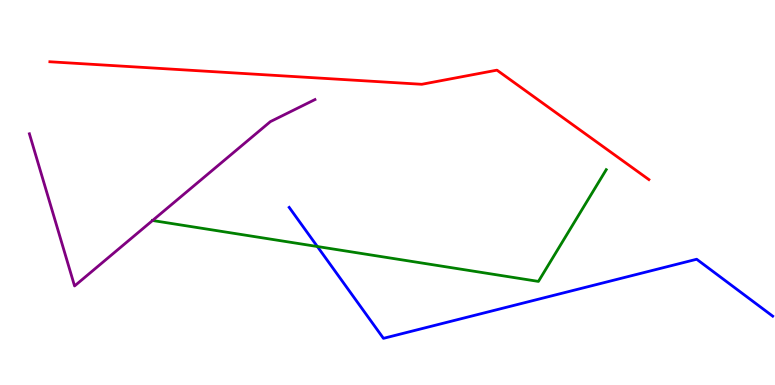[{'lines': ['blue', 'red'], 'intersections': []}, {'lines': ['green', 'red'], 'intersections': []}, {'lines': ['purple', 'red'], 'intersections': []}, {'lines': ['blue', 'green'], 'intersections': [{'x': 4.09, 'y': 3.6}]}, {'lines': ['blue', 'purple'], 'intersections': []}, {'lines': ['green', 'purple'], 'intersections': [{'x': 1.97, 'y': 4.27}]}]